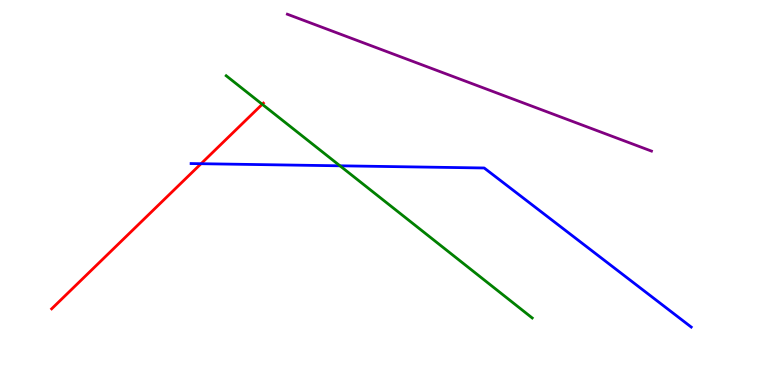[{'lines': ['blue', 'red'], 'intersections': [{'x': 2.59, 'y': 5.75}]}, {'lines': ['green', 'red'], 'intersections': [{'x': 3.38, 'y': 7.29}]}, {'lines': ['purple', 'red'], 'intersections': []}, {'lines': ['blue', 'green'], 'intersections': [{'x': 4.39, 'y': 5.69}]}, {'lines': ['blue', 'purple'], 'intersections': []}, {'lines': ['green', 'purple'], 'intersections': []}]